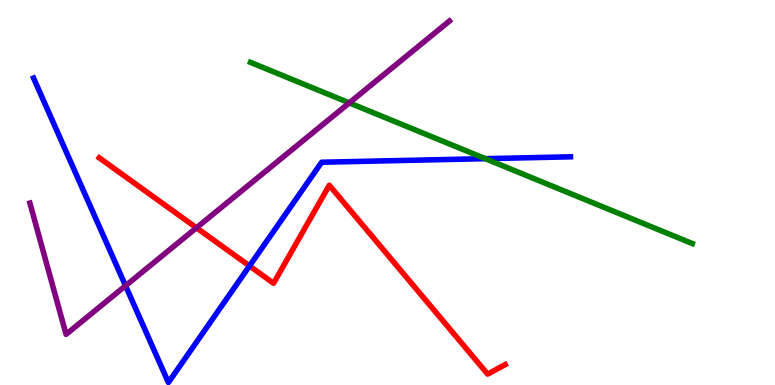[{'lines': ['blue', 'red'], 'intersections': [{'x': 3.22, 'y': 3.09}]}, {'lines': ['green', 'red'], 'intersections': []}, {'lines': ['purple', 'red'], 'intersections': [{'x': 2.54, 'y': 4.08}]}, {'lines': ['blue', 'green'], 'intersections': [{'x': 6.26, 'y': 5.88}]}, {'lines': ['blue', 'purple'], 'intersections': [{'x': 1.62, 'y': 2.58}]}, {'lines': ['green', 'purple'], 'intersections': [{'x': 4.51, 'y': 7.33}]}]